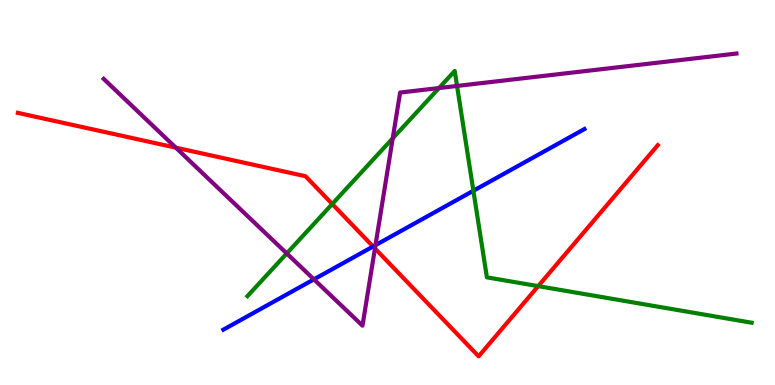[{'lines': ['blue', 'red'], 'intersections': [{'x': 4.81, 'y': 3.6}]}, {'lines': ['green', 'red'], 'intersections': [{'x': 4.29, 'y': 4.7}, {'x': 6.94, 'y': 2.57}]}, {'lines': ['purple', 'red'], 'intersections': [{'x': 2.27, 'y': 6.16}, {'x': 4.84, 'y': 3.55}]}, {'lines': ['blue', 'green'], 'intersections': [{'x': 6.11, 'y': 5.05}]}, {'lines': ['blue', 'purple'], 'intersections': [{'x': 4.05, 'y': 2.74}, {'x': 4.84, 'y': 3.63}]}, {'lines': ['green', 'purple'], 'intersections': [{'x': 3.7, 'y': 3.42}, {'x': 5.07, 'y': 6.41}, {'x': 5.66, 'y': 7.71}, {'x': 5.9, 'y': 7.77}]}]